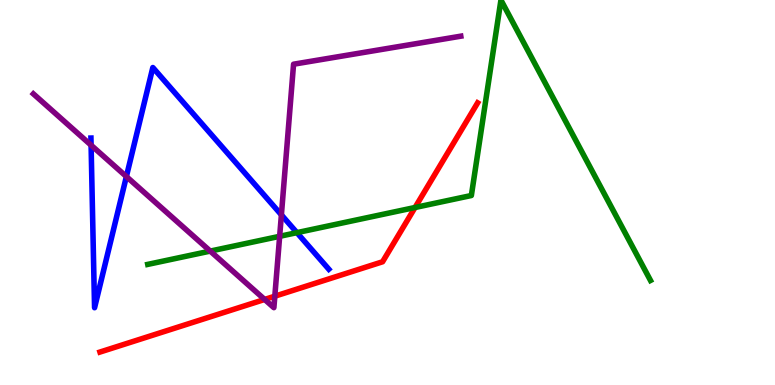[{'lines': ['blue', 'red'], 'intersections': []}, {'lines': ['green', 'red'], 'intersections': [{'x': 5.36, 'y': 4.61}]}, {'lines': ['purple', 'red'], 'intersections': [{'x': 3.41, 'y': 2.22}, {'x': 3.55, 'y': 2.31}]}, {'lines': ['blue', 'green'], 'intersections': [{'x': 3.83, 'y': 3.96}]}, {'lines': ['blue', 'purple'], 'intersections': [{'x': 1.18, 'y': 6.23}, {'x': 1.63, 'y': 5.41}, {'x': 3.63, 'y': 4.42}]}, {'lines': ['green', 'purple'], 'intersections': [{'x': 2.71, 'y': 3.48}, {'x': 3.61, 'y': 3.86}]}]